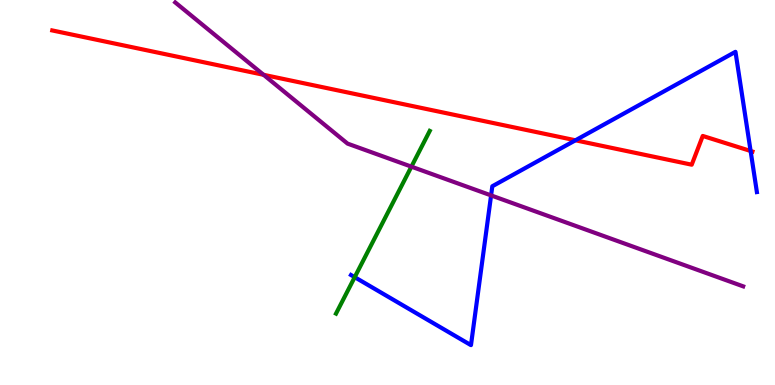[{'lines': ['blue', 'red'], 'intersections': [{'x': 7.43, 'y': 6.36}, {'x': 9.69, 'y': 6.08}]}, {'lines': ['green', 'red'], 'intersections': []}, {'lines': ['purple', 'red'], 'intersections': [{'x': 3.4, 'y': 8.06}]}, {'lines': ['blue', 'green'], 'intersections': [{'x': 4.58, 'y': 2.8}]}, {'lines': ['blue', 'purple'], 'intersections': [{'x': 6.34, 'y': 4.92}]}, {'lines': ['green', 'purple'], 'intersections': [{'x': 5.31, 'y': 5.67}]}]